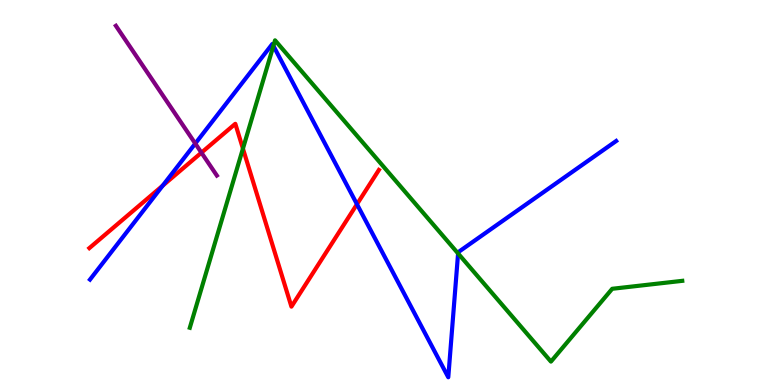[{'lines': ['blue', 'red'], 'intersections': [{'x': 2.1, 'y': 5.18}, {'x': 4.61, 'y': 4.7}]}, {'lines': ['green', 'red'], 'intersections': [{'x': 3.13, 'y': 6.14}]}, {'lines': ['purple', 'red'], 'intersections': [{'x': 2.6, 'y': 6.03}]}, {'lines': ['blue', 'green'], 'intersections': [{'x': 3.53, 'y': 8.81}, {'x': 5.91, 'y': 3.42}]}, {'lines': ['blue', 'purple'], 'intersections': [{'x': 2.52, 'y': 6.27}]}, {'lines': ['green', 'purple'], 'intersections': []}]